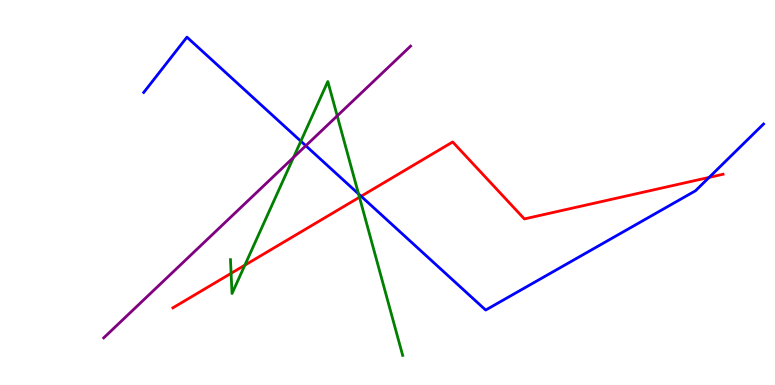[{'lines': ['blue', 'red'], 'intersections': [{'x': 4.66, 'y': 4.9}, {'x': 9.15, 'y': 5.39}]}, {'lines': ['green', 'red'], 'intersections': [{'x': 2.98, 'y': 2.9}, {'x': 3.16, 'y': 3.11}, {'x': 4.64, 'y': 4.88}]}, {'lines': ['purple', 'red'], 'intersections': []}, {'lines': ['blue', 'green'], 'intersections': [{'x': 3.88, 'y': 6.33}, {'x': 4.63, 'y': 4.96}]}, {'lines': ['blue', 'purple'], 'intersections': [{'x': 3.95, 'y': 6.21}]}, {'lines': ['green', 'purple'], 'intersections': [{'x': 3.79, 'y': 5.91}, {'x': 4.35, 'y': 6.99}]}]